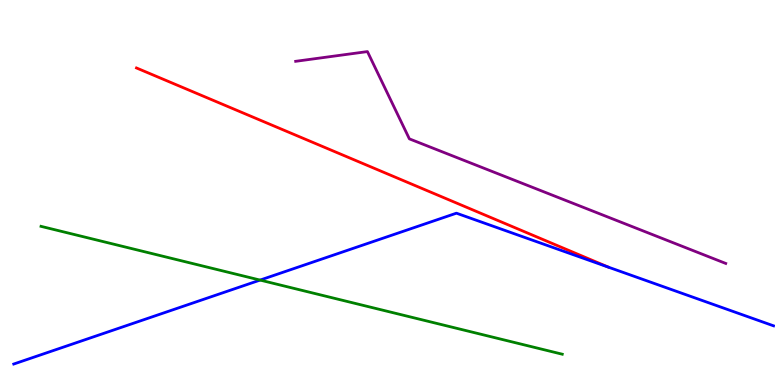[{'lines': ['blue', 'red'], 'intersections': []}, {'lines': ['green', 'red'], 'intersections': []}, {'lines': ['purple', 'red'], 'intersections': []}, {'lines': ['blue', 'green'], 'intersections': [{'x': 3.36, 'y': 2.73}]}, {'lines': ['blue', 'purple'], 'intersections': []}, {'lines': ['green', 'purple'], 'intersections': []}]